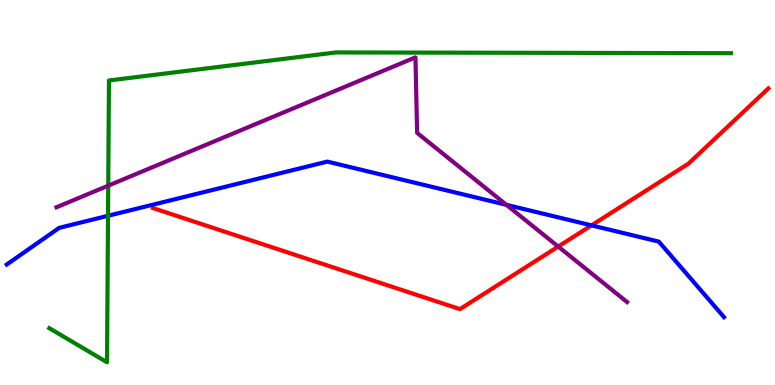[{'lines': ['blue', 'red'], 'intersections': [{'x': 7.63, 'y': 4.15}]}, {'lines': ['green', 'red'], 'intersections': []}, {'lines': ['purple', 'red'], 'intersections': [{'x': 7.2, 'y': 3.6}]}, {'lines': ['blue', 'green'], 'intersections': [{'x': 1.39, 'y': 4.4}]}, {'lines': ['blue', 'purple'], 'intersections': [{'x': 6.53, 'y': 4.68}]}, {'lines': ['green', 'purple'], 'intersections': [{'x': 1.4, 'y': 5.18}]}]